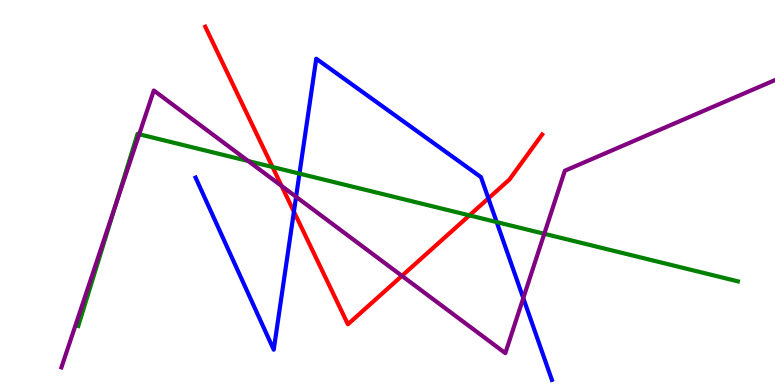[{'lines': ['blue', 'red'], 'intersections': [{'x': 3.79, 'y': 4.5}, {'x': 6.3, 'y': 4.85}]}, {'lines': ['green', 'red'], 'intersections': [{'x': 3.52, 'y': 5.66}, {'x': 6.06, 'y': 4.41}]}, {'lines': ['purple', 'red'], 'intersections': [{'x': 3.63, 'y': 5.17}, {'x': 5.19, 'y': 2.83}]}, {'lines': ['blue', 'green'], 'intersections': [{'x': 3.86, 'y': 5.49}, {'x': 6.41, 'y': 4.23}]}, {'lines': ['blue', 'purple'], 'intersections': [{'x': 3.82, 'y': 4.89}, {'x': 6.75, 'y': 2.26}]}, {'lines': ['green', 'purple'], 'intersections': [{'x': 1.49, 'y': 4.66}, {'x': 1.8, 'y': 6.51}, {'x': 3.2, 'y': 5.82}, {'x': 7.02, 'y': 3.93}]}]